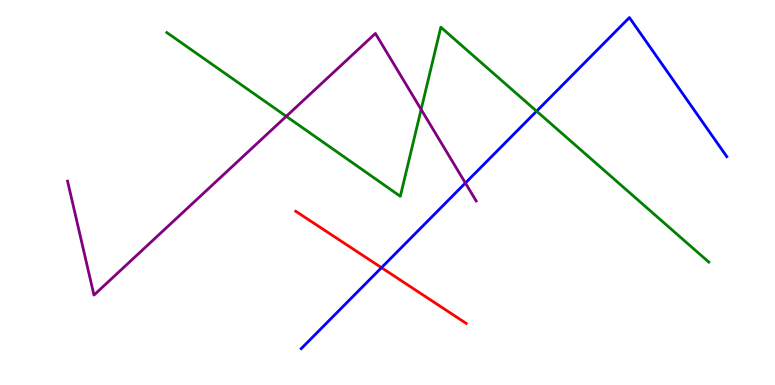[{'lines': ['blue', 'red'], 'intersections': [{'x': 4.92, 'y': 3.05}]}, {'lines': ['green', 'red'], 'intersections': []}, {'lines': ['purple', 'red'], 'intersections': []}, {'lines': ['blue', 'green'], 'intersections': [{'x': 6.92, 'y': 7.11}]}, {'lines': ['blue', 'purple'], 'intersections': [{'x': 6.0, 'y': 5.25}]}, {'lines': ['green', 'purple'], 'intersections': [{'x': 3.69, 'y': 6.98}, {'x': 5.43, 'y': 7.16}]}]